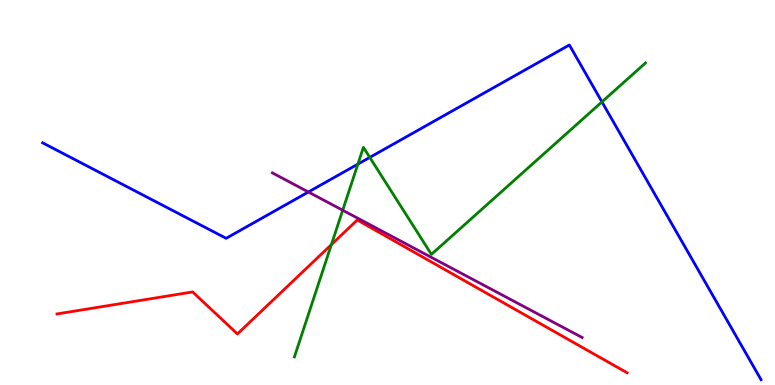[{'lines': ['blue', 'red'], 'intersections': []}, {'lines': ['green', 'red'], 'intersections': [{'x': 4.28, 'y': 3.65}]}, {'lines': ['purple', 'red'], 'intersections': []}, {'lines': ['blue', 'green'], 'intersections': [{'x': 4.62, 'y': 5.74}, {'x': 4.77, 'y': 5.91}, {'x': 7.77, 'y': 7.35}]}, {'lines': ['blue', 'purple'], 'intersections': [{'x': 3.98, 'y': 5.01}]}, {'lines': ['green', 'purple'], 'intersections': [{'x': 4.42, 'y': 4.54}]}]